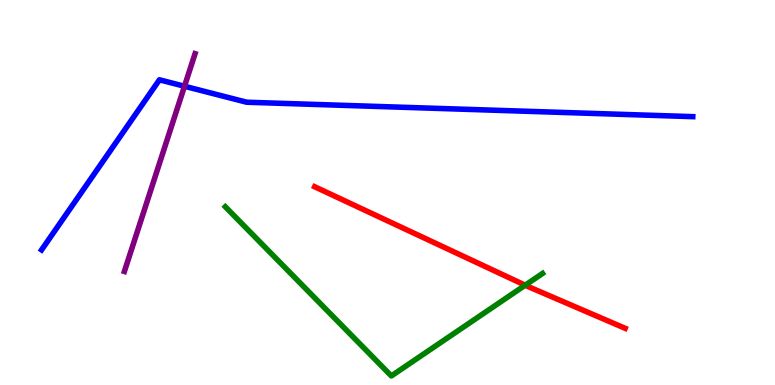[{'lines': ['blue', 'red'], 'intersections': []}, {'lines': ['green', 'red'], 'intersections': [{'x': 6.78, 'y': 2.59}]}, {'lines': ['purple', 'red'], 'intersections': []}, {'lines': ['blue', 'green'], 'intersections': []}, {'lines': ['blue', 'purple'], 'intersections': [{'x': 2.38, 'y': 7.76}]}, {'lines': ['green', 'purple'], 'intersections': []}]